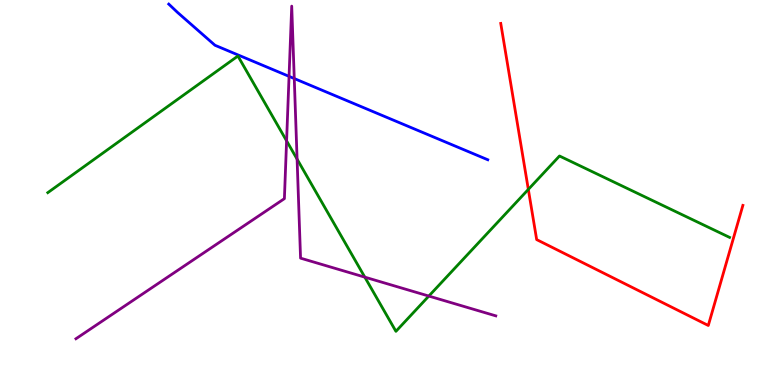[{'lines': ['blue', 'red'], 'intersections': []}, {'lines': ['green', 'red'], 'intersections': [{'x': 6.82, 'y': 5.08}]}, {'lines': ['purple', 'red'], 'intersections': []}, {'lines': ['blue', 'green'], 'intersections': []}, {'lines': ['blue', 'purple'], 'intersections': [{'x': 3.73, 'y': 8.02}, {'x': 3.8, 'y': 7.96}]}, {'lines': ['green', 'purple'], 'intersections': [{'x': 3.7, 'y': 6.34}, {'x': 3.83, 'y': 5.87}, {'x': 4.71, 'y': 2.8}, {'x': 5.53, 'y': 2.31}]}]